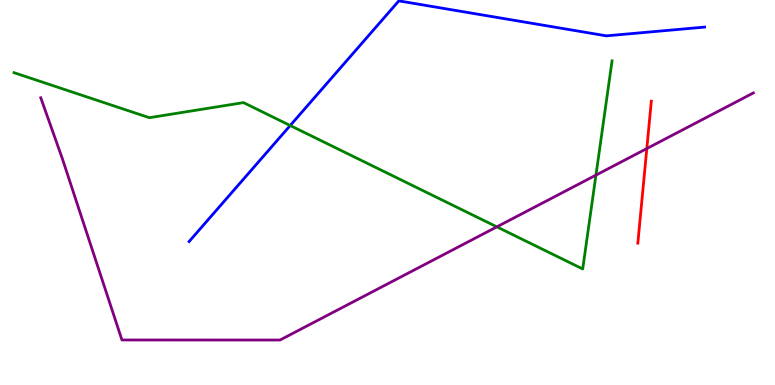[{'lines': ['blue', 'red'], 'intersections': []}, {'lines': ['green', 'red'], 'intersections': []}, {'lines': ['purple', 'red'], 'intersections': [{'x': 8.35, 'y': 6.14}]}, {'lines': ['blue', 'green'], 'intersections': [{'x': 3.74, 'y': 6.74}]}, {'lines': ['blue', 'purple'], 'intersections': []}, {'lines': ['green', 'purple'], 'intersections': [{'x': 6.41, 'y': 4.11}, {'x': 7.69, 'y': 5.45}]}]